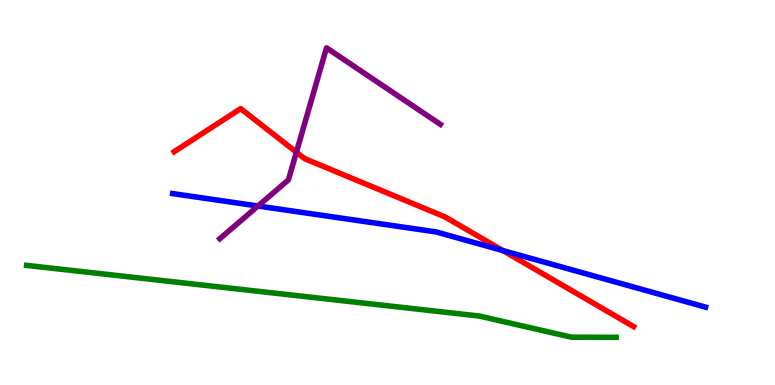[{'lines': ['blue', 'red'], 'intersections': [{'x': 6.49, 'y': 3.49}]}, {'lines': ['green', 'red'], 'intersections': []}, {'lines': ['purple', 'red'], 'intersections': [{'x': 3.82, 'y': 6.05}]}, {'lines': ['blue', 'green'], 'intersections': []}, {'lines': ['blue', 'purple'], 'intersections': [{'x': 3.33, 'y': 4.65}]}, {'lines': ['green', 'purple'], 'intersections': []}]